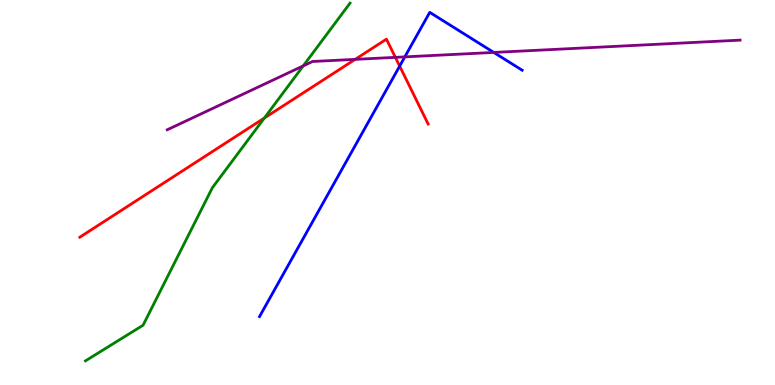[{'lines': ['blue', 'red'], 'intersections': [{'x': 5.16, 'y': 8.28}]}, {'lines': ['green', 'red'], 'intersections': [{'x': 3.41, 'y': 6.93}]}, {'lines': ['purple', 'red'], 'intersections': [{'x': 4.58, 'y': 8.46}, {'x': 5.1, 'y': 8.51}]}, {'lines': ['blue', 'green'], 'intersections': []}, {'lines': ['blue', 'purple'], 'intersections': [{'x': 5.22, 'y': 8.52}, {'x': 6.37, 'y': 8.64}]}, {'lines': ['green', 'purple'], 'intersections': [{'x': 3.91, 'y': 8.29}]}]